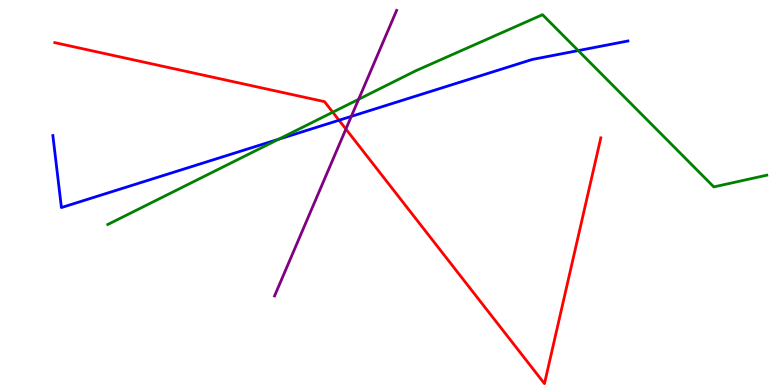[{'lines': ['blue', 'red'], 'intersections': [{'x': 4.37, 'y': 6.88}]}, {'lines': ['green', 'red'], 'intersections': [{'x': 4.29, 'y': 7.09}]}, {'lines': ['purple', 'red'], 'intersections': [{'x': 4.46, 'y': 6.65}]}, {'lines': ['blue', 'green'], 'intersections': [{'x': 3.59, 'y': 6.38}, {'x': 7.46, 'y': 8.69}]}, {'lines': ['blue', 'purple'], 'intersections': [{'x': 4.53, 'y': 6.98}]}, {'lines': ['green', 'purple'], 'intersections': [{'x': 4.63, 'y': 7.42}]}]